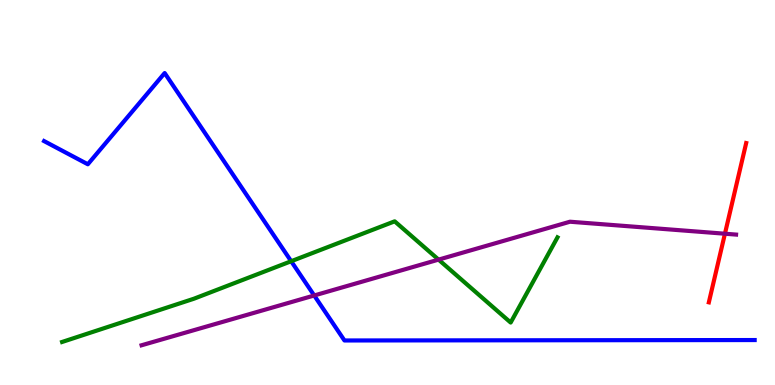[{'lines': ['blue', 'red'], 'intersections': []}, {'lines': ['green', 'red'], 'intersections': []}, {'lines': ['purple', 'red'], 'intersections': [{'x': 9.35, 'y': 3.93}]}, {'lines': ['blue', 'green'], 'intersections': [{'x': 3.76, 'y': 3.21}]}, {'lines': ['blue', 'purple'], 'intersections': [{'x': 4.05, 'y': 2.33}]}, {'lines': ['green', 'purple'], 'intersections': [{'x': 5.66, 'y': 3.26}]}]